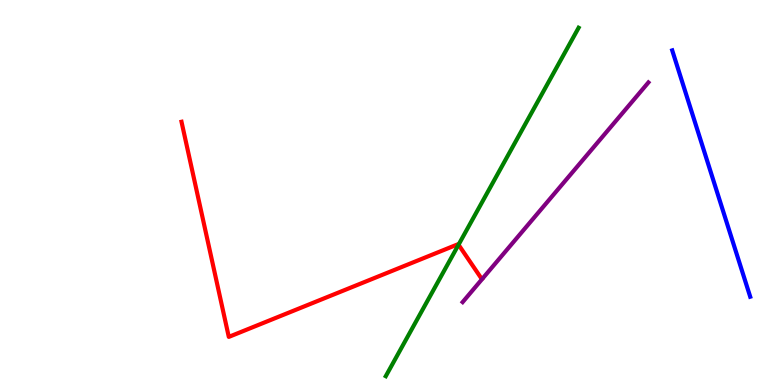[{'lines': ['blue', 'red'], 'intersections': []}, {'lines': ['green', 'red'], 'intersections': [{'x': 5.92, 'y': 3.64}]}, {'lines': ['purple', 'red'], 'intersections': []}, {'lines': ['blue', 'green'], 'intersections': []}, {'lines': ['blue', 'purple'], 'intersections': []}, {'lines': ['green', 'purple'], 'intersections': []}]